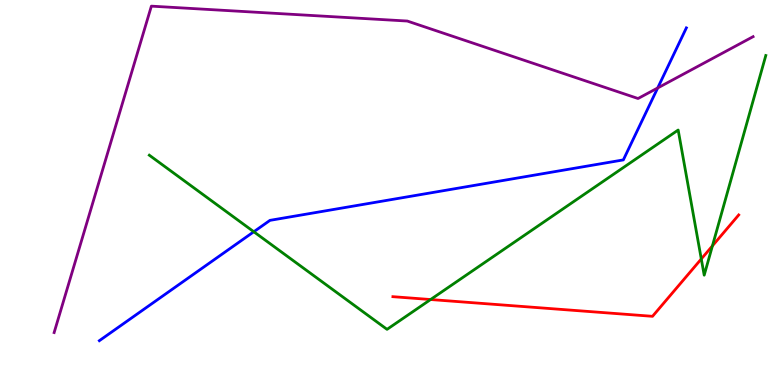[{'lines': ['blue', 'red'], 'intersections': []}, {'lines': ['green', 'red'], 'intersections': [{'x': 5.56, 'y': 2.22}, {'x': 9.05, 'y': 3.27}, {'x': 9.19, 'y': 3.61}]}, {'lines': ['purple', 'red'], 'intersections': []}, {'lines': ['blue', 'green'], 'intersections': [{'x': 3.28, 'y': 3.98}]}, {'lines': ['blue', 'purple'], 'intersections': [{'x': 8.49, 'y': 7.72}]}, {'lines': ['green', 'purple'], 'intersections': []}]